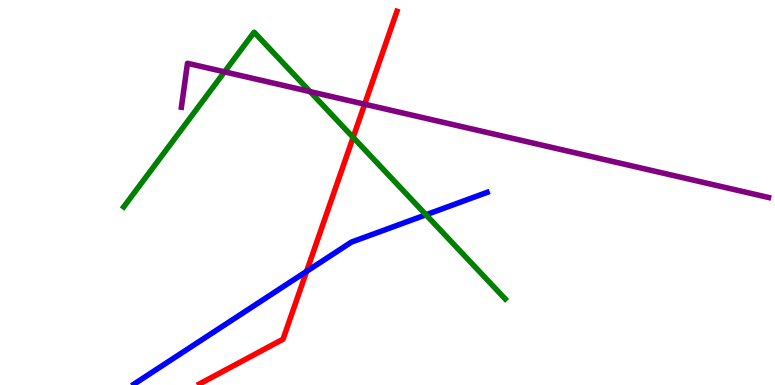[{'lines': ['blue', 'red'], 'intersections': [{'x': 3.96, 'y': 2.95}]}, {'lines': ['green', 'red'], 'intersections': [{'x': 4.56, 'y': 6.43}]}, {'lines': ['purple', 'red'], 'intersections': [{'x': 4.71, 'y': 7.29}]}, {'lines': ['blue', 'green'], 'intersections': [{'x': 5.5, 'y': 4.42}]}, {'lines': ['blue', 'purple'], 'intersections': []}, {'lines': ['green', 'purple'], 'intersections': [{'x': 2.9, 'y': 8.13}, {'x': 4.0, 'y': 7.62}]}]